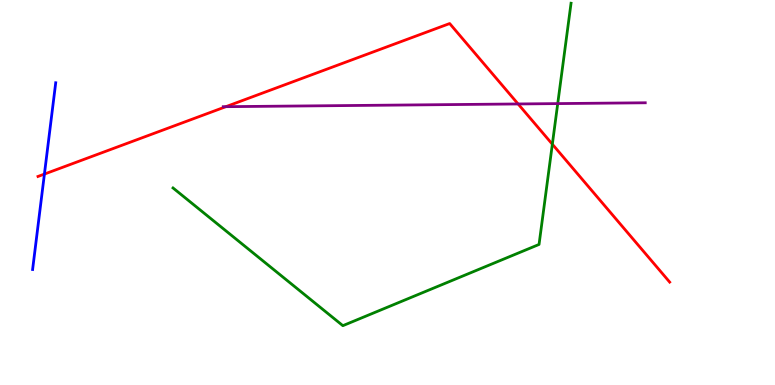[{'lines': ['blue', 'red'], 'intersections': [{'x': 0.573, 'y': 5.48}]}, {'lines': ['green', 'red'], 'intersections': [{'x': 7.13, 'y': 6.25}]}, {'lines': ['purple', 'red'], 'intersections': [{'x': 2.91, 'y': 7.23}, {'x': 6.69, 'y': 7.3}]}, {'lines': ['blue', 'green'], 'intersections': []}, {'lines': ['blue', 'purple'], 'intersections': []}, {'lines': ['green', 'purple'], 'intersections': [{'x': 7.2, 'y': 7.31}]}]